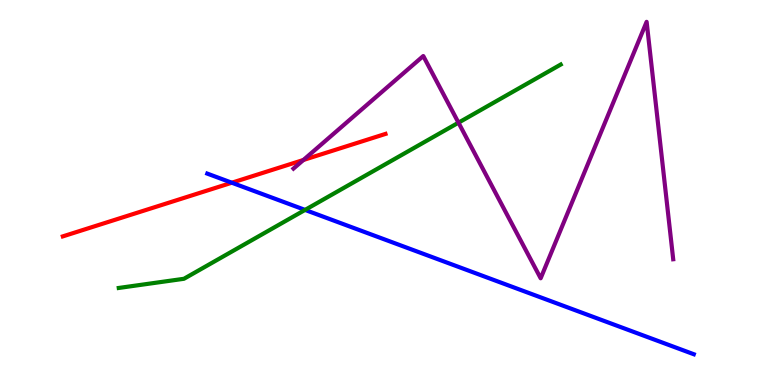[{'lines': ['blue', 'red'], 'intersections': [{'x': 2.99, 'y': 5.25}]}, {'lines': ['green', 'red'], 'intersections': []}, {'lines': ['purple', 'red'], 'intersections': [{'x': 3.91, 'y': 5.84}]}, {'lines': ['blue', 'green'], 'intersections': [{'x': 3.94, 'y': 4.55}]}, {'lines': ['blue', 'purple'], 'intersections': []}, {'lines': ['green', 'purple'], 'intersections': [{'x': 5.92, 'y': 6.81}]}]